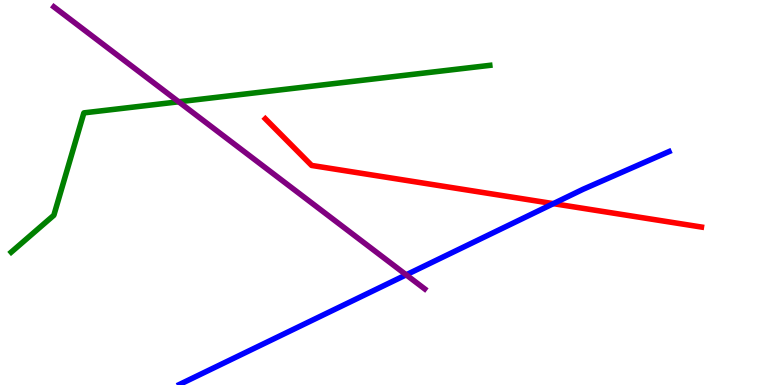[{'lines': ['blue', 'red'], 'intersections': [{'x': 7.14, 'y': 4.71}]}, {'lines': ['green', 'red'], 'intersections': []}, {'lines': ['purple', 'red'], 'intersections': []}, {'lines': ['blue', 'green'], 'intersections': []}, {'lines': ['blue', 'purple'], 'intersections': [{'x': 5.24, 'y': 2.86}]}, {'lines': ['green', 'purple'], 'intersections': [{'x': 2.31, 'y': 7.36}]}]